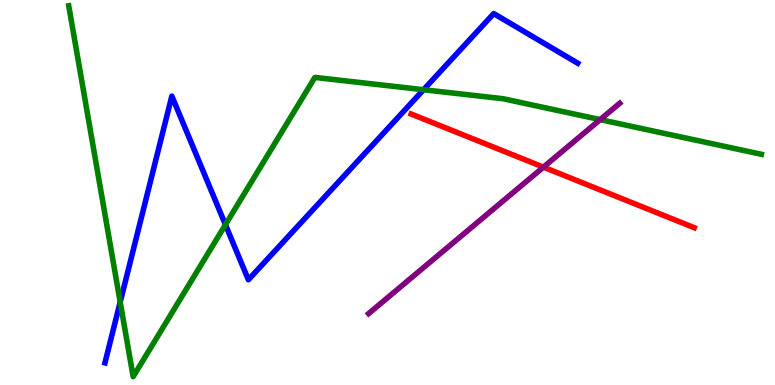[{'lines': ['blue', 'red'], 'intersections': []}, {'lines': ['green', 'red'], 'intersections': []}, {'lines': ['purple', 'red'], 'intersections': [{'x': 7.01, 'y': 5.66}]}, {'lines': ['blue', 'green'], 'intersections': [{'x': 1.55, 'y': 2.15}, {'x': 2.91, 'y': 4.16}, {'x': 5.47, 'y': 7.67}]}, {'lines': ['blue', 'purple'], 'intersections': []}, {'lines': ['green', 'purple'], 'intersections': [{'x': 7.74, 'y': 6.89}]}]